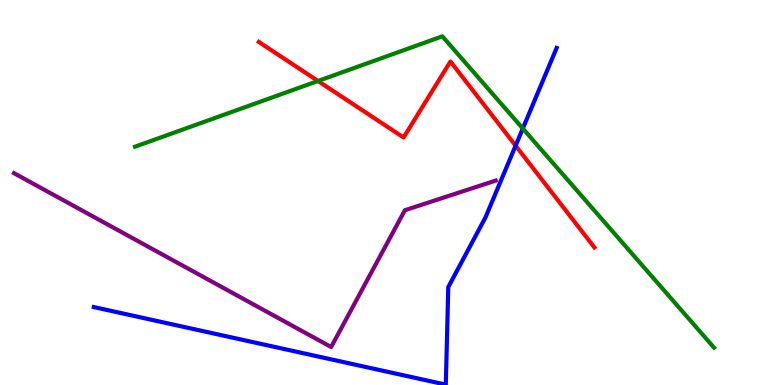[{'lines': ['blue', 'red'], 'intersections': [{'x': 6.65, 'y': 6.22}]}, {'lines': ['green', 'red'], 'intersections': [{'x': 4.1, 'y': 7.9}]}, {'lines': ['purple', 'red'], 'intersections': []}, {'lines': ['blue', 'green'], 'intersections': [{'x': 6.75, 'y': 6.66}]}, {'lines': ['blue', 'purple'], 'intersections': []}, {'lines': ['green', 'purple'], 'intersections': []}]